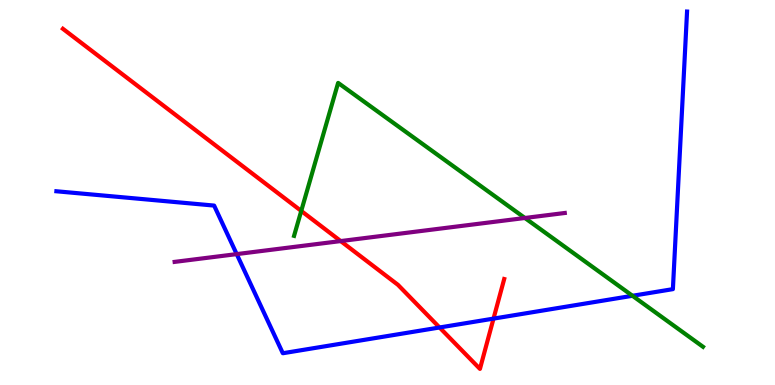[{'lines': ['blue', 'red'], 'intersections': [{'x': 5.67, 'y': 1.49}, {'x': 6.37, 'y': 1.72}]}, {'lines': ['green', 'red'], 'intersections': [{'x': 3.89, 'y': 4.52}]}, {'lines': ['purple', 'red'], 'intersections': [{'x': 4.4, 'y': 3.74}]}, {'lines': ['blue', 'green'], 'intersections': [{'x': 8.16, 'y': 2.32}]}, {'lines': ['blue', 'purple'], 'intersections': [{'x': 3.05, 'y': 3.4}]}, {'lines': ['green', 'purple'], 'intersections': [{'x': 6.77, 'y': 4.34}]}]